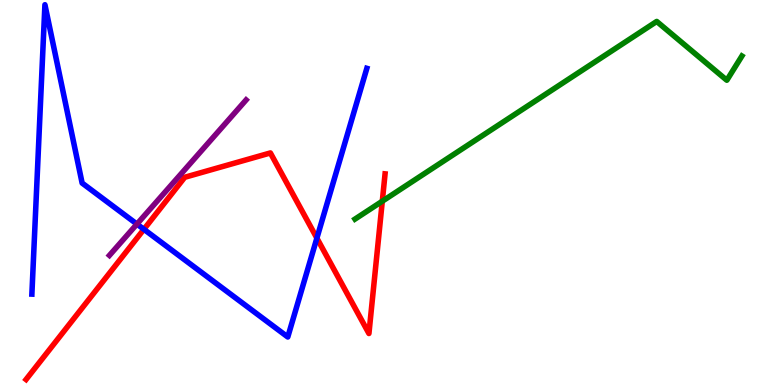[{'lines': ['blue', 'red'], 'intersections': [{'x': 1.86, 'y': 4.04}, {'x': 4.09, 'y': 3.81}]}, {'lines': ['green', 'red'], 'intersections': [{'x': 4.93, 'y': 4.77}]}, {'lines': ['purple', 'red'], 'intersections': []}, {'lines': ['blue', 'green'], 'intersections': []}, {'lines': ['blue', 'purple'], 'intersections': [{'x': 1.77, 'y': 4.18}]}, {'lines': ['green', 'purple'], 'intersections': []}]